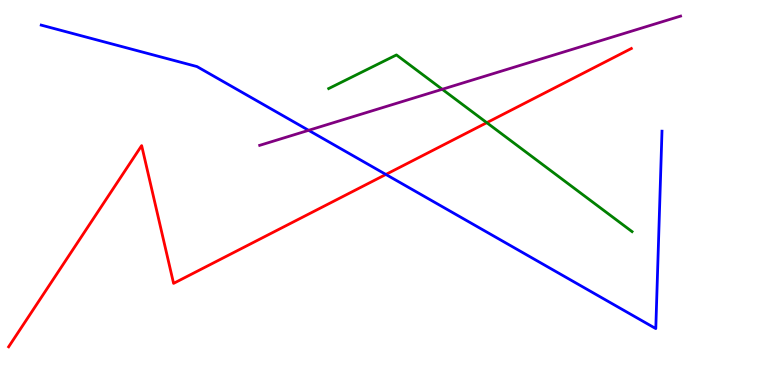[{'lines': ['blue', 'red'], 'intersections': [{'x': 4.98, 'y': 5.47}]}, {'lines': ['green', 'red'], 'intersections': [{'x': 6.28, 'y': 6.81}]}, {'lines': ['purple', 'red'], 'intersections': []}, {'lines': ['blue', 'green'], 'intersections': []}, {'lines': ['blue', 'purple'], 'intersections': [{'x': 3.98, 'y': 6.62}]}, {'lines': ['green', 'purple'], 'intersections': [{'x': 5.71, 'y': 7.68}]}]